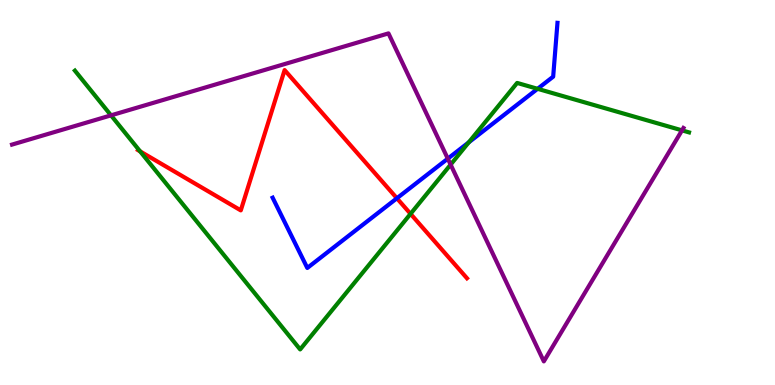[{'lines': ['blue', 'red'], 'intersections': [{'x': 5.12, 'y': 4.85}]}, {'lines': ['green', 'red'], 'intersections': [{'x': 1.81, 'y': 6.07}, {'x': 5.3, 'y': 4.45}]}, {'lines': ['purple', 'red'], 'intersections': []}, {'lines': ['blue', 'green'], 'intersections': [{'x': 6.05, 'y': 6.3}, {'x': 6.94, 'y': 7.69}]}, {'lines': ['blue', 'purple'], 'intersections': [{'x': 5.78, 'y': 5.88}]}, {'lines': ['green', 'purple'], 'intersections': [{'x': 1.43, 'y': 7.0}, {'x': 5.81, 'y': 5.72}, {'x': 8.8, 'y': 6.61}]}]